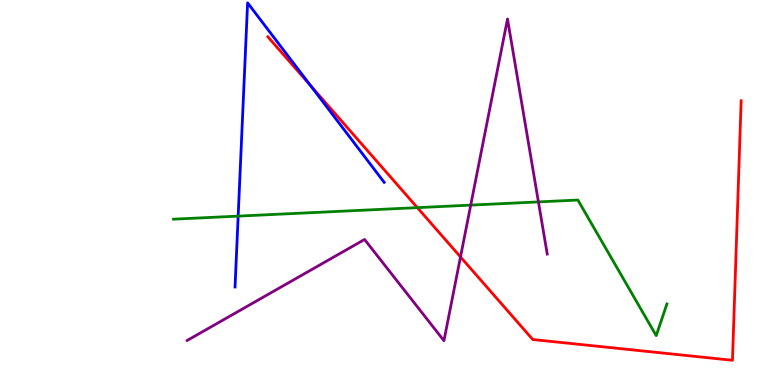[{'lines': ['blue', 'red'], 'intersections': [{'x': 4.01, 'y': 7.78}]}, {'lines': ['green', 'red'], 'intersections': [{'x': 5.39, 'y': 4.61}]}, {'lines': ['purple', 'red'], 'intersections': [{'x': 5.94, 'y': 3.33}]}, {'lines': ['blue', 'green'], 'intersections': [{'x': 3.07, 'y': 4.39}]}, {'lines': ['blue', 'purple'], 'intersections': []}, {'lines': ['green', 'purple'], 'intersections': [{'x': 6.07, 'y': 4.67}, {'x': 6.95, 'y': 4.76}]}]